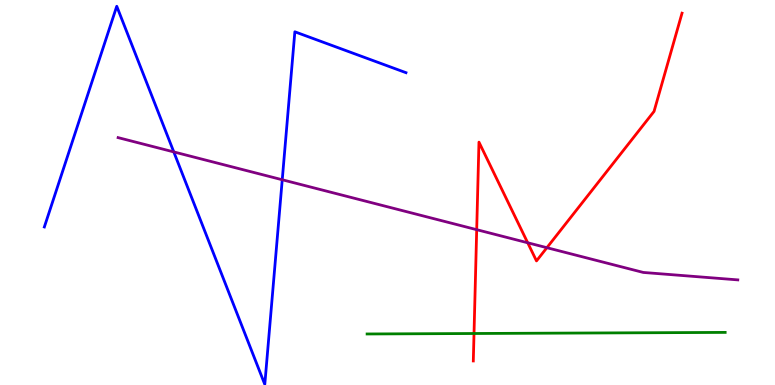[{'lines': ['blue', 'red'], 'intersections': []}, {'lines': ['green', 'red'], 'intersections': [{'x': 6.12, 'y': 1.34}]}, {'lines': ['purple', 'red'], 'intersections': [{'x': 6.15, 'y': 4.03}, {'x': 6.81, 'y': 3.69}, {'x': 7.06, 'y': 3.57}]}, {'lines': ['blue', 'green'], 'intersections': []}, {'lines': ['blue', 'purple'], 'intersections': [{'x': 2.24, 'y': 6.05}, {'x': 3.64, 'y': 5.33}]}, {'lines': ['green', 'purple'], 'intersections': []}]